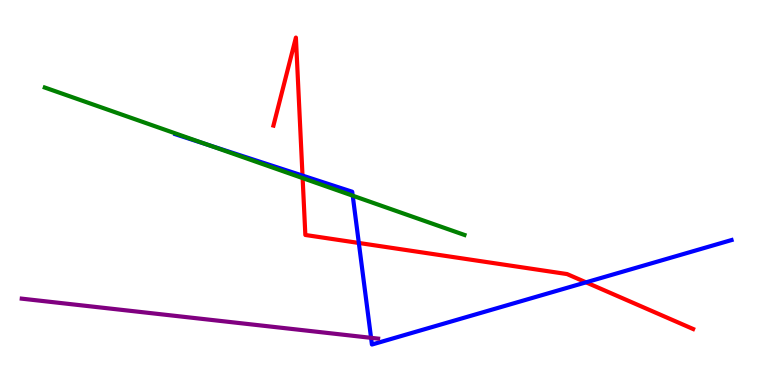[{'lines': ['blue', 'red'], 'intersections': [{'x': 3.9, 'y': 5.44}, {'x': 4.63, 'y': 3.69}, {'x': 7.56, 'y': 2.67}]}, {'lines': ['green', 'red'], 'intersections': [{'x': 3.9, 'y': 5.37}]}, {'lines': ['purple', 'red'], 'intersections': []}, {'lines': ['blue', 'green'], 'intersections': [{'x': 2.68, 'y': 6.24}, {'x': 4.55, 'y': 4.92}]}, {'lines': ['blue', 'purple'], 'intersections': [{'x': 4.79, 'y': 1.23}]}, {'lines': ['green', 'purple'], 'intersections': []}]